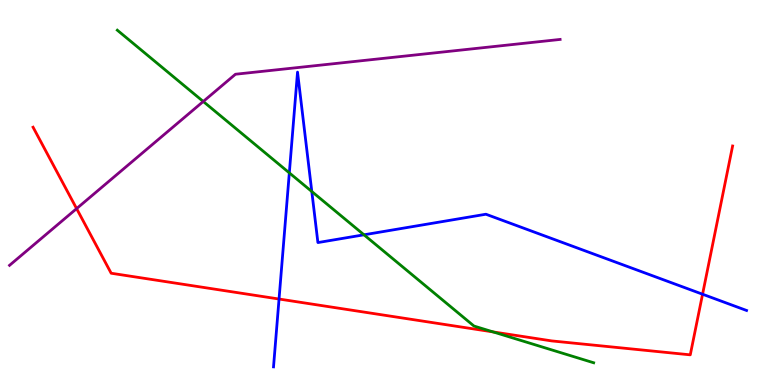[{'lines': ['blue', 'red'], 'intersections': [{'x': 3.6, 'y': 2.23}, {'x': 9.07, 'y': 2.36}]}, {'lines': ['green', 'red'], 'intersections': [{'x': 6.36, 'y': 1.38}]}, {'lines': ['purple', 'red'], 'intersections': [{'x': 0.988, 'y': 4.58}]}, {'lines': ['blue', 'green'], 'intersections': [{'x': 3.73, 'y': 5.51}, {'x': 4.02, 'y': 5.03}, {'x': 4.7, 'y': 3.9}]}, {'lines': ['blue', 'purple'], 'intersections': []}, {'lines': ['green', 'purple'], 'intersections': [{'x': 2.62, 'y': 7.36}]}]